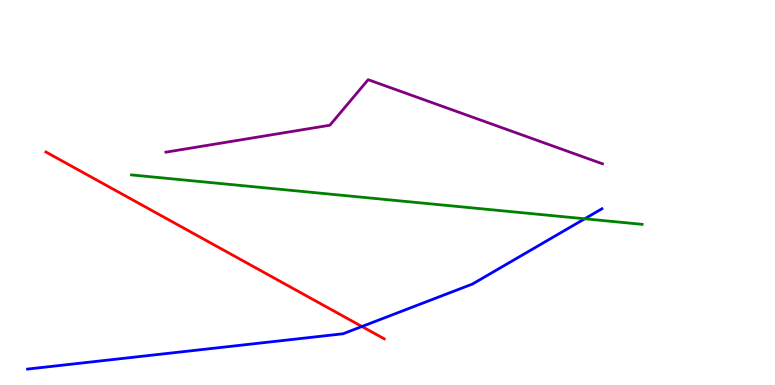[{'lines': ['blue', 'red'], 'intersections': [{'x': 4.67, 'y': 1.52}]}, {'lines': ['green', 'red'], 'intersections': []}, {'lines': ['purple', 'red'], 'intersections': []}, {'lines': ['blue', 'green'], 'intersections': [{'x': 7.54, 'y': 4.32}]}, {'lines': ['blue', 'purple'], 'intersections': []}, {'lines': ['green', 'purple'], 'intersections': []}]